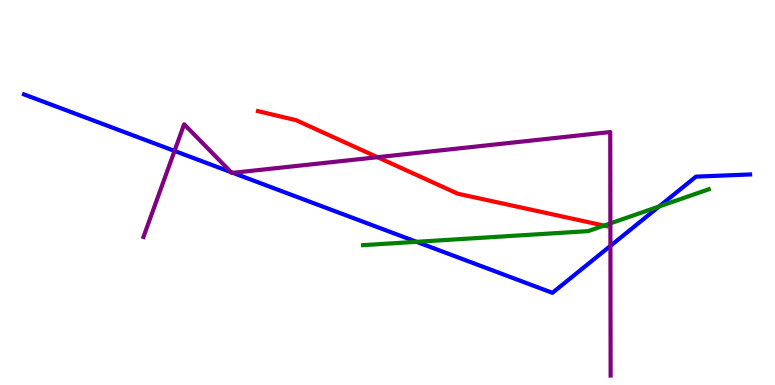[{'lines': ['blue', 'red'], 'intersections': []}, {'lines': ['green', 'red'], 'intersections': [{'x': 7.79, 'y': 4.14}]}, {'lines': ['purple', 'red'], 'intersections': [{'x': 4.87, 'y': 5.92}]}, {'lines': ['blue', 'green'], 'intersections': [{'x': 5.37, 'y': 3.72}, {'x': 8.5, 'y': 4.64}]}, {'lines': ['blue', 'purple'], 'intersections': [{'x': 2.25, 'y': 6.08}, {'x': 2.98, 'y': 5.53}, {'x': 3.0, 'y': 5.51}, {'x': 7.88, 'y': 3.61}]}, {'lines': ['green', 'purple'], 'intersections': [{'x': 7.88, 'y': 4.2}]}]